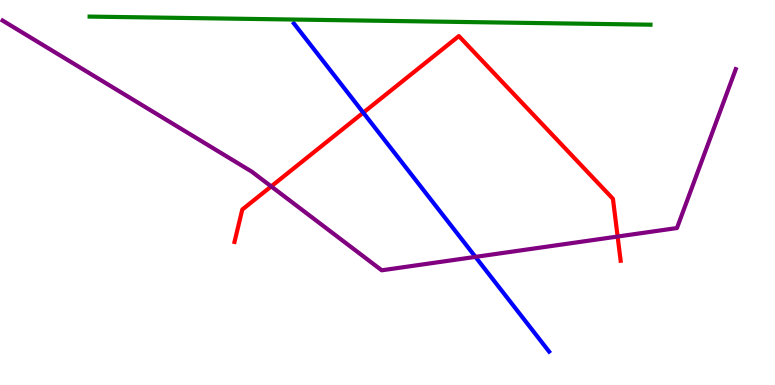[{'lines': ['blue', 'red'], 'intersections': [{'x': 4.69, 'y': 7.07}]}, {'lines': ['green', 'red'], 'intersections': []}, {'lines': ['purple', 'red'], 'intersections': [{'x': 3.5, 'y': 5.16}, {'x': 7.97, 'y': 3.86}]}, {'lines': ['blue', 'green'], 'intersections': []}, {'lines': ['blue', 'purple'], 'intersections': [{'x': 6.13, 'y': 3.33}]}, {'lines': ['green', 'purple'], 'intersections': []}]